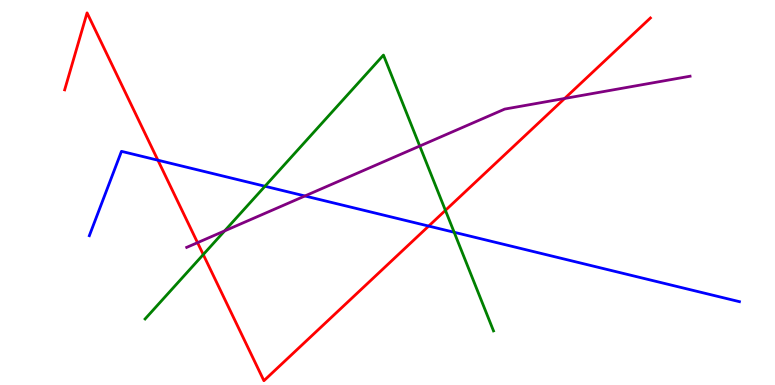[{'lines': ['blue', 'red'], 'intersections': [{'x': 2.04, 'y': 5.84}, {'x': 5.53, 'y': 4.13}]}, {'lines': ['green', 'red'], 'intersections': [{'x': 2.62, 'y': 3.39}, {'x': 5.75, 'y': 4.54}]}, {'lines': ['purple', 'red'], 'intersections': [{'x': 2.55, 'y': 3.7}, {'x': 7.29, 'y': 7.44}]}, {'lines': ['blue', 'green'], 'intersections': [{'x': 3.42, 'y': 5.16}, {'x': 5.86, 'y': 3.97}]}, {'lines': ['blue', 'purple'], 'intersections': [{'x': 3.93, 'y': 4.91}]}, {'lines': ['green', 'purple'], 'intersections': [{'x': 2.9, 'y': 4.0}, {'x': 5.42, 'y': 6.21}]}]